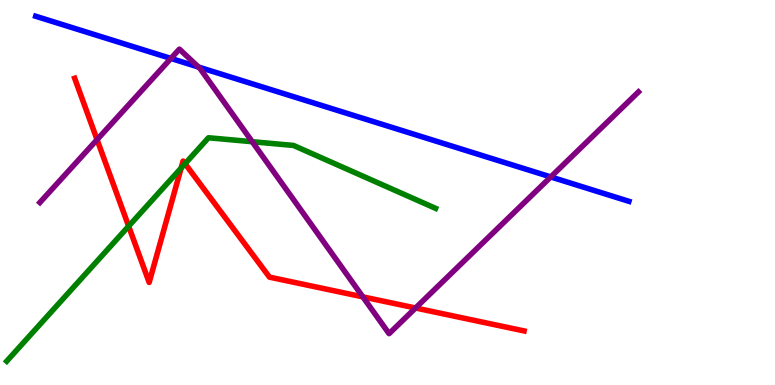[{'lines': ['blue', 'red'], 'intersections': []}, {'lines': ['green', 'red'], 'intersections': [{'x': 1.66, 'y': 4.12}, {'x': 2.34, 'y': 5.63}, {'x': 2.39, 'y': 5.75}]}, {'lines': ['purple', 'red'], 'intersections': [{'x': 1.25, 'y': 6.37}, {'x': 4.68, 'y': 2.29}, {'x': 5.36, 'y': 2.0}]}, {'lines': ['blue', 'green'], 'intersections': []}, {'lines': ['blue', 'purple'], 'intersections': [{'x': 2.21, 'y': 8.48}, {'x': 2.56, 'y': 8.26}, {'x': 7.11, 'y': 5.4}]}, {'lines': ['green', 'purple'], 'intersections': [{'x': 3.25, 'y': 6.32}]}]